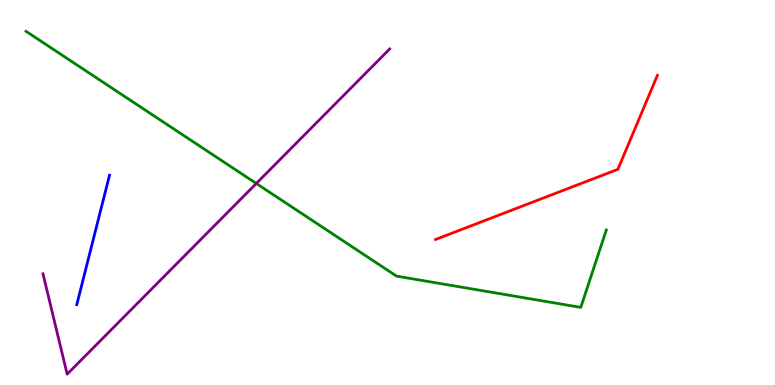[{'lines': ['blue', 'red'], 'intersections': []}, {'lines': ['green', 'red'], 'intersections': []}, {'lines': ['purple', 'red'], 'intersections': []}, {'lines': ['blue', 'green'], 'intersections': []}, {'lines': ['blue', 'purple'], 'intersections': []}, {'lines': ['green', 'purple'], 'intersections': [{'x': 3.31, 'y': 5.23}]}]